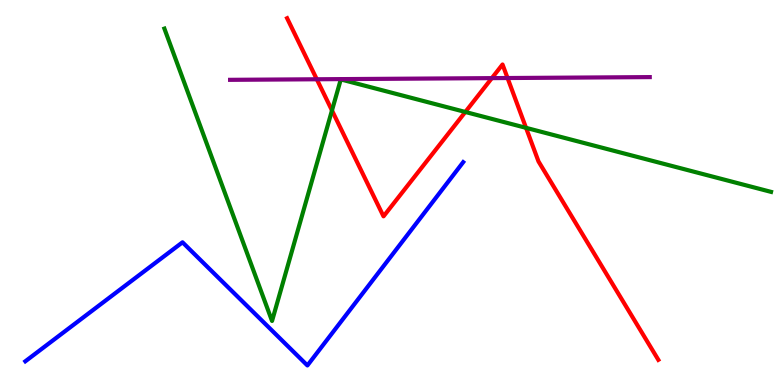[{'lines': ['blue', 'red'], 'intersections': []}, {'lines': ['green', 'red'], 'intersections': [{'x': 4.28, 'y': 7.13}, {'x': 6.0, 'y': 7.09}, {'x': 6.79, 'y': 6.68}]}, {'lines': ['purple', 'red'], 'intersections': [{'x': 4.09, 'y': 7.94}, {'x': 6.35, 'y': 7.97}, {'x': 6.55, 'y': 7.97}]}, {'lines': ['blue', 'green'], 'intersections': []}, {'lines': ['blue', 'purple'], 'intersections': []}, {'lines': ['green', 'purple'], 'intersections': []}]